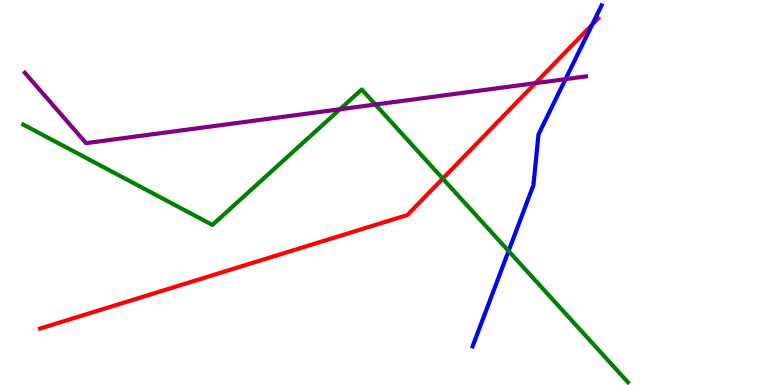[{'lines': ['blue', 'red'], 'intersections': [{'x': 7.64, 'y': 9.36}]}, {'lines': ['green', 'red'], 'intersections': [{'x': 5.71, 'y': 5.36}]}, {'lines': ['purple', 'red'], 'intersections': [{'x': 6.91, 'y': 7.84}]}, {'lines': ['blue', 'green'], 'intersections': [{'x': 6.56, 'y': 3.48}]}, {'lines': ['blue', 'purple'], 'intersections': [{'x': 7.3, 'y': 7.94}]}, {'lines': ['green', 'purple'], 'intersections': [{'x': 4.39, 'y': 7.16}, {'x': 4.84, 'y': 7.28}]}]